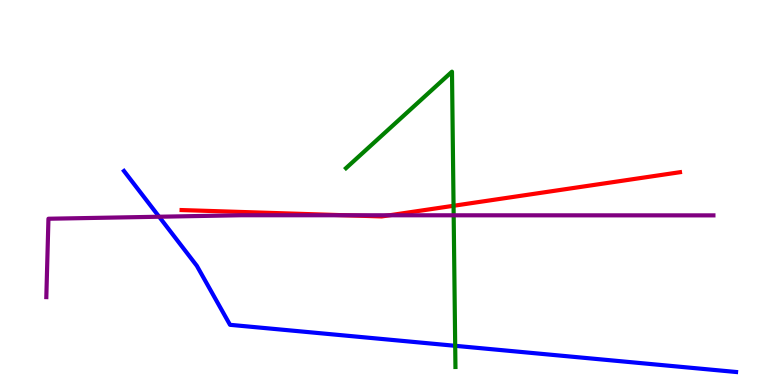[{'lines': ['blue', 'red'], 'intersections': []}, {'lines': ['green', 'red'], 'intersections': [{'x': 5.85, 'y': 4.66}]}, {'lines': ['purple', 'red'], 'intersections': [{'x': 4.45, 'y': 4.41}, {'x': 5.02, 'y': 4.41}]}, {'lines': ['blue', 'green'], 'intersections': [{'x': 5.87, 'y': 1.02}]}, {'lines': ['blue', 'purple'], 'intersections': [{'x': 2.05, 'y': 4.37}]}, {'lines': ['green', 'purple'], 'intersections': [{'x': 5.85, 'y': 4.41}]}]